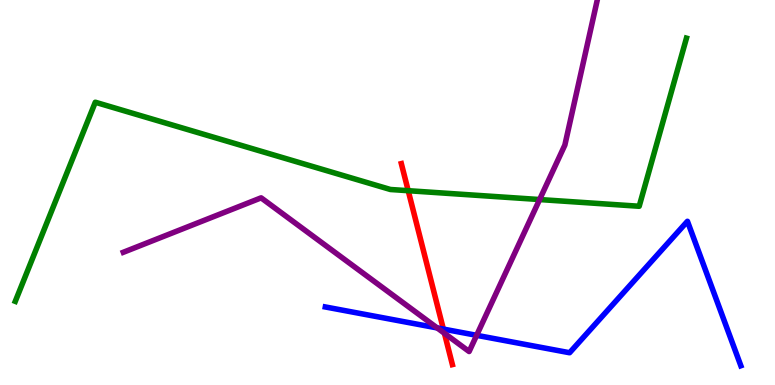[{'lines': ['blue', 'red'], 'intersections': [{'x': 5.72, 'y': 1.45}]}, {'lines': ['green', 'red'], 'intersections': [{'x': 5.27, 'y': 5.05}]}, {'lines': ['purple', 'red'], 'intersections': [{'x': 5.73, 'y': 1.34}]}, {'lines': ['blue', 'green'], 'intersections': []}, {'lines': ['blue', 'purple'], 'intersections': [{'x': 5.64, 'y': 1.48}, {'x': 6.15, 'y': 1.29}]}, {'lines': ['green', 'purple'], 'intersections': [{'x': 6.96, 'y': 4.82}]}]